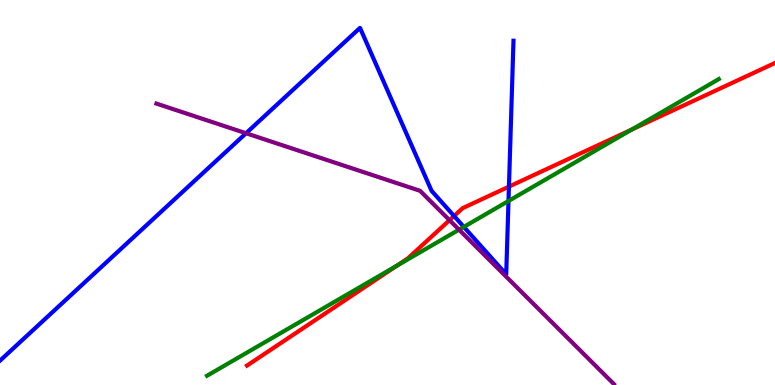[{'lines': ['blue', 'red'], 'intersections': [{'x': 5.86, 'y': 4.39}, {'x': 6.57, 'y': 5.15}]}, {'lines': ['green', 'red'], 'intersections': [{'x': 5.12, 'y': 3.1}, {'x': 8.15, 'y': 6.63}]}, {'lines': ['purple', 'red'], 'intersections': [{'x': 5.8, 'y': 4.28}]}, {'lines': ['blue', 'green'], 'intersections': [{'x': 5.98, 'y': 4.11}, {'x': 6.56, 'y': 4.78}]}, {'lines': ['blue', 'purple'], 'intersections': [{'x': 3.17, 'y': 6.54}]}, {'lines': ['green', 'purple'], 'intersections': [{'x': 5.92, 'y': 4.03}]}]